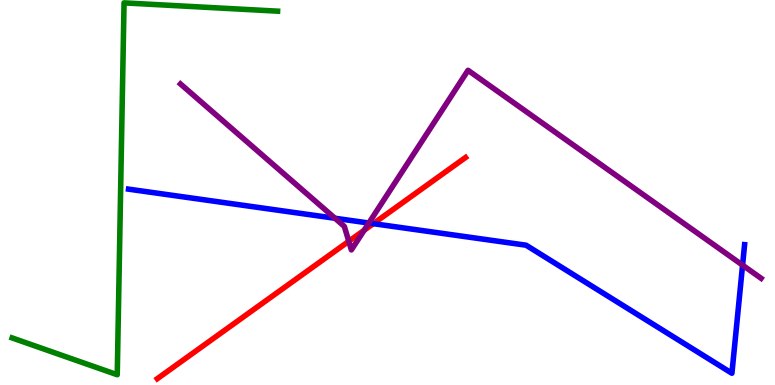[{'lines': ['blue', 'red'], 'intersections': [{'x': 4.82, 'y': 4.19}]}, {'lines': ['green', 'red'], 'intersections': []}, {'lines': ['purple', 'red'], 'intersections': [{'x': 4.5, 'y': 3.73}, {'x': 4.7, 'y': 4.02}]}, {'lines': ['blue', 'green'], 'intersections': []}, {'lines': ['blue', 'purple'], 'intersections': [{'x': 4.32, 'y': 4.33}, {'x': 4.76, 'y': 4.21}, {'x': 9.58, 'y': 3.11}]}, {'lines': ['green', 'purple'], 'intersections': []}]